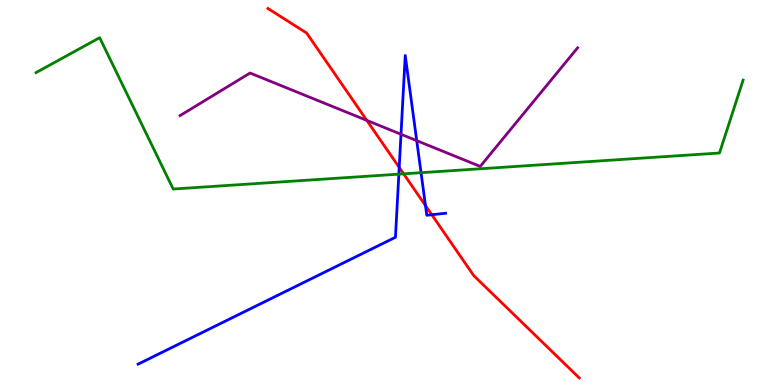[{'lines': ['blue', 'red'], 'intersections': [{'x': 5.15, 'y': 5.65}, {'x': 5.49, 'y': 4.66}, {'x': 5.57, 'y': 4.42}]}, {'lines': ['green', 'red'], 'intersections': [{'x': 5.21, 'y': 5.48}]}, {'lines': ['purple', 'red'], 'intersections': [{'x': 4.73, 'y': 6.87}]}, {'lines': ['blue', 'green'], 'intersections': [{'x': 5.15, 'y': 5.48}, {'x': 5.43, 'y': 5.51}]}, {'lines': ['blue', 'purple'], 'intersections': [{'x': 5.17, 'y': 6.51}, {'x': 5.38, 'y': 6.35}]}, {'lines': ['green', 'purple'], 'intersections': []}]